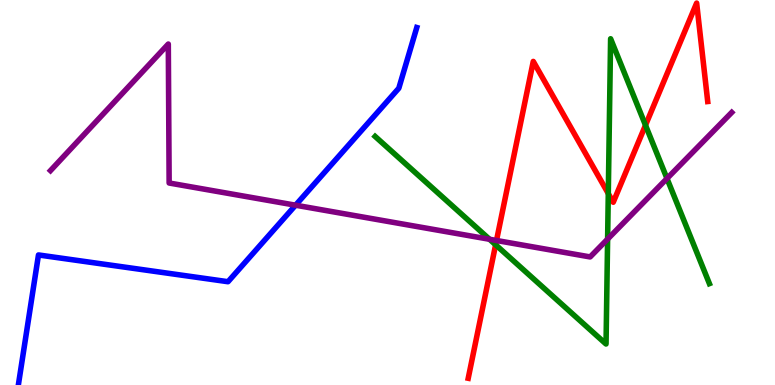[{'lines': ['blue', 'red'], 'intersections': []}, {'lines': ['green', 'red'], 'intersections': [{'x': 6.4, 'y': 3.64}, {'x': 7.85, 'y': 4.97}, {'x': 8.33, 'y': 6.75}]}, {'lines': ['purple', 'red'], 'intersections': [{'x': 6.41, 'y': 3.75}]}, {'lines': ['blue', 'green'], 'intersections': []}, {'lines': ['blue', 'purple'], 'intersections': [{'x': 3.81, 'y': 4.67}]}, {'lines': ['green', 'purple'], 'intersections': [{'x': 6.32, 'y': 3.79}, {'x': 7.84, 'y': 3.79}, {'x': 8.61, 'y': 5.36}]}]